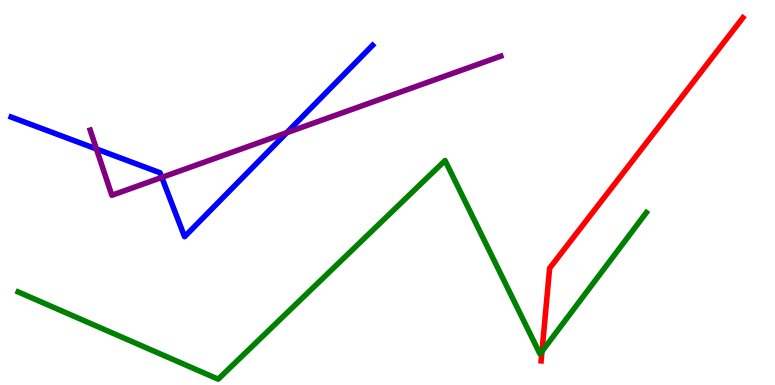[{'lines': ['blue', 'red'], 'intersections': []}, {'lines': ['green', 'red'], 'intersections': [{'x': 6.99, 'y': 0.875}]}, {'lines': ['purple', 'red'], 'intersections': []}, {'lines': ['blue', 'green'], 'intersections': []}, {'lines': ['blue', 'purple'], 'intersections': [{'x': 1.24, 'y': 6.13}, {'x': 2.09, 'y': 5.39}, {'x': 3.7, 'y': 6.55}]}, {'lines': ['green', 'purple'], 'intersections': []}]